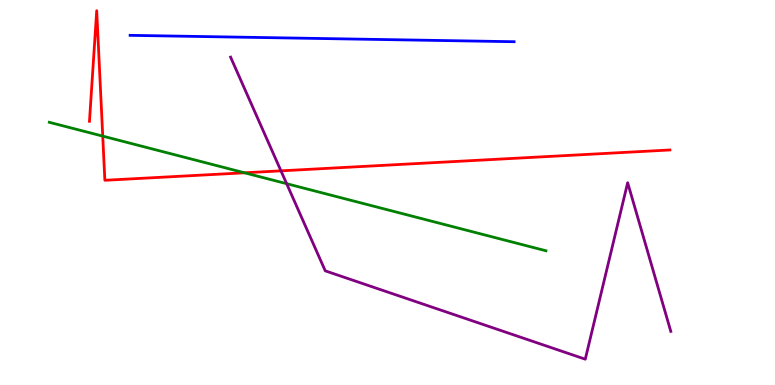[{'lines': ['blue', 'red'], 'intersections': []}, {'lines': ['green', 'red'], 'intersections': [{'x': 1.33, 'y': 6.46}, {'x': 3.16, 'y': 5.51}]}, {'lines': ['purple', 'red'], 'intersections': [{'x': 3.63, 'y': 5.56}]}, {'lines': ['blue', 'green'], 'intersections': []}, {'lines': ['blue', 'purple'], 'intersections': []}, {'lines': ['green', 'purple'], 'intersections': [{'x': 3.7, 'y': 5.23}]}]